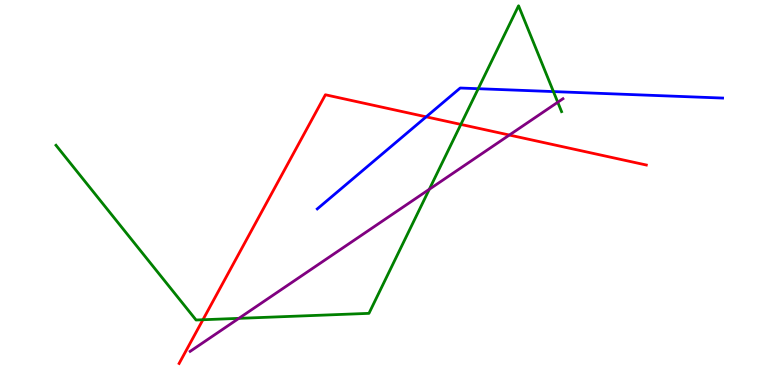[{'lines': ['blue', 'red'], 'intersections': [{'x': 5.5, 'y': 6.97}]}, {'lines': ['green', 'red'], 'intersections': [{'x': 2.62, 'y': 1.7}, {'x': 5.95, 'y': 6.77}]}, {'lines': ['purple', 'red'], 'intersections': [{'x': 6.57, 'y': 6.49}]}, {'lines': ['blue', 'green'], 'intersections': [{'x': 6.17, 'y': 7.7}, {'x': 7.14, 'y': 7.62}]}, {'lines': ['blue', 'purple'], 'intersections': []}, {'lines': ['green', 'purple'], 'intersections': [{'x': 3.08, 'y': 1.73}, {'x': 5.54, 'y': 5.08}, {'x': 7.2, 'y': 7.34}]}]